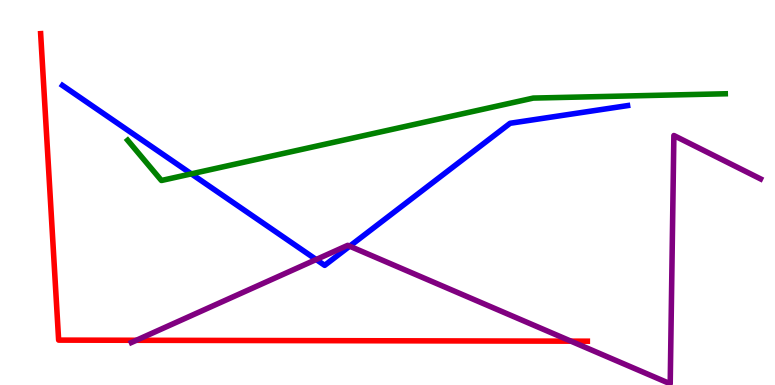[{'lines': ['blue', 'red'], 'intersections': []}, {'lines': ['green', 'red'], 'intersections': []}, {'lines': ['purple', 'red'], 'intersections': [{'x': 1.76, 'y': 1.16}, {'x': 7.37, 'y': 1.14}]}, {'lines': ['blue', 'green'], 'intersections': [{'x': 2.47, 'y': 5.48}]}, {'lines': ['blue', 'purple'], 'intersections': [{'x': 4.08, 'y': 3.26}, {'x': 4.51, 'y': 3.61}]}, {'lines': ['green', 'purple'], 'intersections': []}]